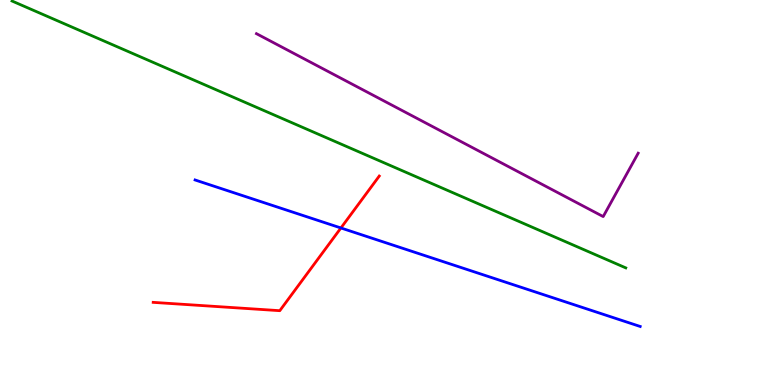[{'lines': ['blue', 'red'], 'intersections': [{'x': 4.4, 'y': 4.08}]}, {'lines': ['green', 'red'], 'intersections': []}, {'lines': ['purple', 'red'], 'intersections': []}, {'lines': ['blue', 'green'], 'intersections': []}, {'lines': ['blue', 'purple'], 'intersections': []}, {'lines': ['green', 'purple'], 'intersections': []}]